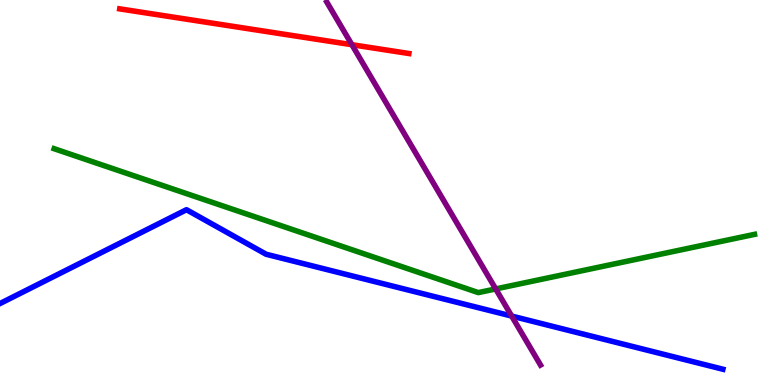[{'lines': ['blue', 'red'], 'intersections': []}, {'lines': ['green', 'red'], 'intersections': []}, {'lines': ['purple', 'red'], 'intersections': [{'x': 4.54, 'y': 8.84}]}, {'lines': ['blue', 'green'], 'intersections': []}, {'lines': ['blue', 'purple'], 'intersections': [{'x': 6.6, 'y': 1.79}]}, {'lines': ['green', 'purple'], 'intersections': [{'x': 6.4, 'y': 2.5}]}]